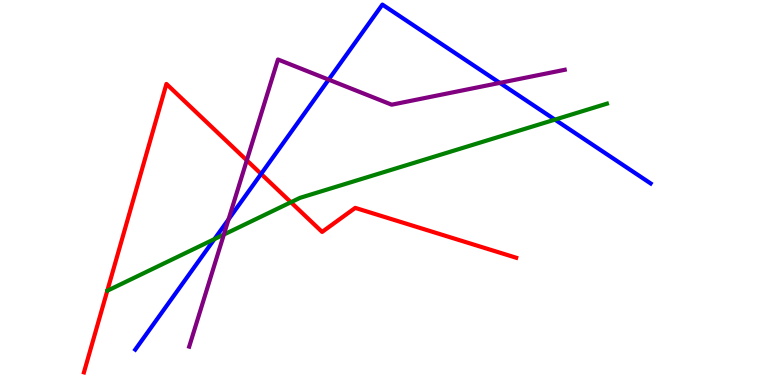[{'lines': ['blue', 'red'], 'intersections': [{'x': 3.37, 'y': 5.48}]}, {'lines': ['green', 'red'], 'intersections': [{'x': 3.75, 'y': 4.75}]}, {'lines': ['purple', 'red'], 'intersections': [{'x': 3.18, 'y': 5.84}]}, {'lines': ['blue', 'green'], 'intersections': [{'x': 2.77, 'y': 3.79}, {'x': 7.16, 'y': 6.89}]}, {'lines': ['blue', 'purple'], 'intersections': [{'x': 2.95, 'y': 4.3}, {'x': 4.24, 'y': 7.93}, {'x': 6.45, 'y': 7.85}]}, {'lines': ['green', 'purple'], 'intersections': [{'x': 2.89, 'y': 3.91}]}]